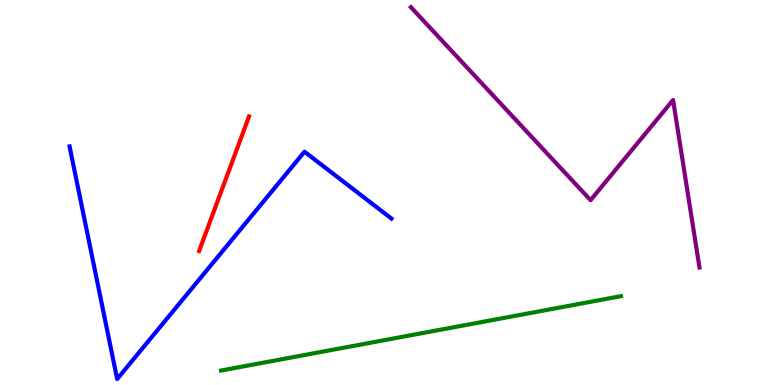[{'lines': ['blue', 'red'], 'intersections': []}, {'lines': ['green', 'red'], 'intersections': []}, {'lines': ['purple', 'red'], 'intersections': []}, {'lines': ['blue', 'green'], 'intersections': []}, {'lines': ['blue', 'purple'], 'intersections': []}, {'lines': ['green', 'purple'], 'intersections': []}]